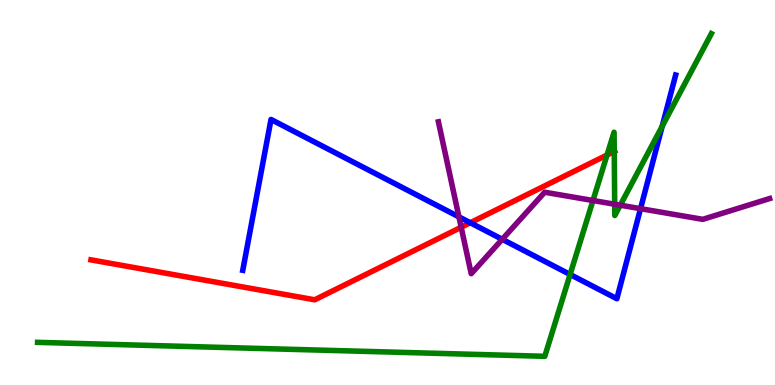[{'lines': ['blue', 'red'], 'intersections': [{'x': 6.07, 'y': 4.21}]}, {'lines': ['green', 'red'], 'intersections': [{'x': 7.83, 'y': 5.97}, {'x': 7.93, 'y': 6.07}]}, {'lines': ['purple', 'red'], 'intersections': [{'x': 5.95, 'y': 4.1}]}, {'lines': ['blue', 'green'], 'intersections': [{'x': 7.36, 'y': 2.87}, {'x': 8.54, 'y': 6.72}]}, {'lines': ['blue', 'purple'], 'intersections': [{'x': 5.92, 'y': 4.37}, {'x': 6.48, 'y': 3.78}, {'x': 8.26, 'y': 4.58}]}, {'lines': ['green', 'purple'], 'intersections': [{'x': 7.65, 'y': 4.79}, {'x': 7.93, 'y': 4.7}, {'x': 8.0, 'y': 4.67}]}]